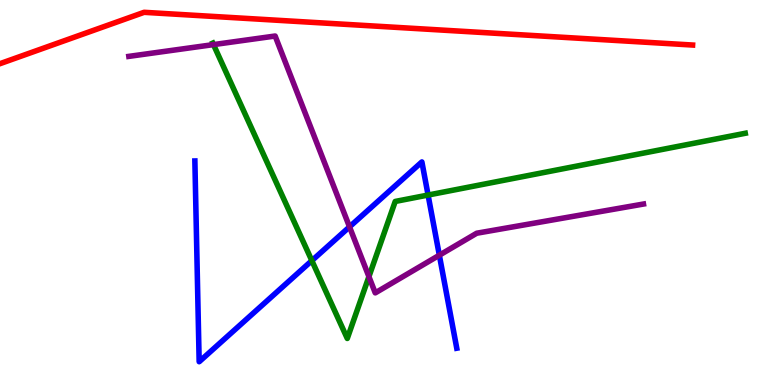[{'lines': ['blue', 'red'], 'intersections': []}, {'lines': ['green', 'red'], 'intersections': []}, {'lines': ['purple', 'red'], 'intersections': []}, {'lines': ['blue', 'green'], 'intersections': [{'x': 4.02, 'y': 3.23}, {'x': 5.52, 'y': 4.93}]}, {'lines': ['blue', 'purple'], 'intersections': [{'x': 4.51, 'y': 4.11}, {'x': 5.67, 'y': 3.37}]}, {'lines': ['green', 'purple'], 'intersections': [{'x': 2.75, 'y': 8.84}, {'x': 4.76, 'y': 2.81}]}]